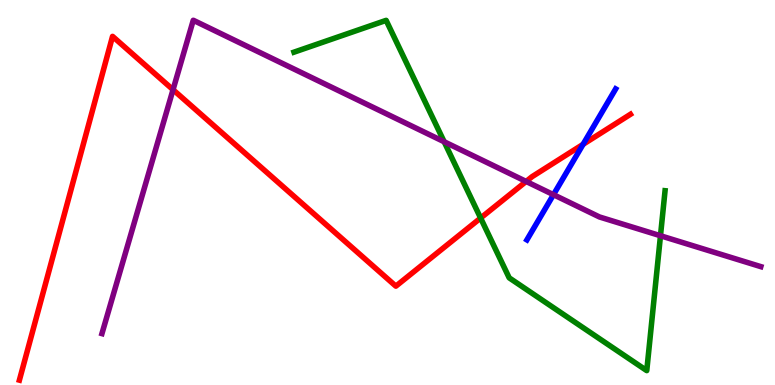[{'lines': ['blue', 'red'], 'intersections': [{'x': 7.52, 'y': 6.25}]}, {'lines': ['green', 'red'], 'intersections': [{'x': 6.2, 'y': 4.34}]}, {'lines': ['purple', 'red'], 'intersections': [{'x': 2.23, 'y': 7.67}, {'x': 6.79, 'y': 5.29}]}, {'lines': ['blue', 'green'], 'intersections': []}, {'lines': ['blue', 'purple'], 'intersections': [{'x': 7.14, 'y': 4.94}]}, {'lines': ['green', 'purple'], 'intersections': [{'x': 5.73, 'y': 6.32}, {'x': 8.52, 'y': 3.88}]}]